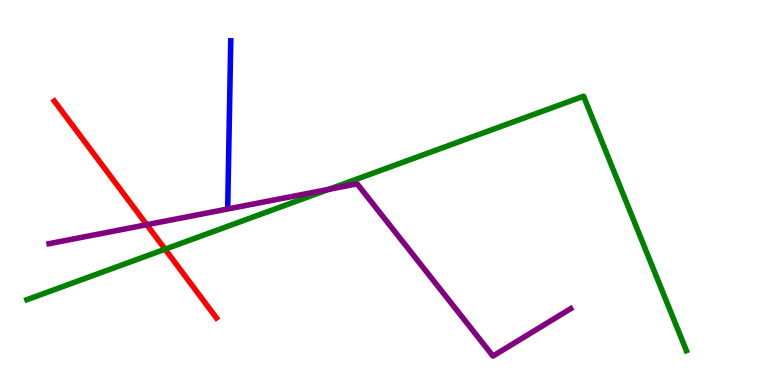[{'lines': ['blue', 'red'], 'intersections': []}, {'lines': ['green', 'red'], 'intersections': [{'x': 2.13, 'y': 3.53}]}, {'lines': ['purple', 'red'], 'intersections': [{'x': 1.89, 'y': 4.16}]}, {'lines': ['blue', 'green'], 'intersections': []}, {'lines': ['blue', 'purple'], 'intersections': []}, {'lines': ['green', 'purple'], 'intersections': [{'x': 4.24, 'y': 5.08}]}]